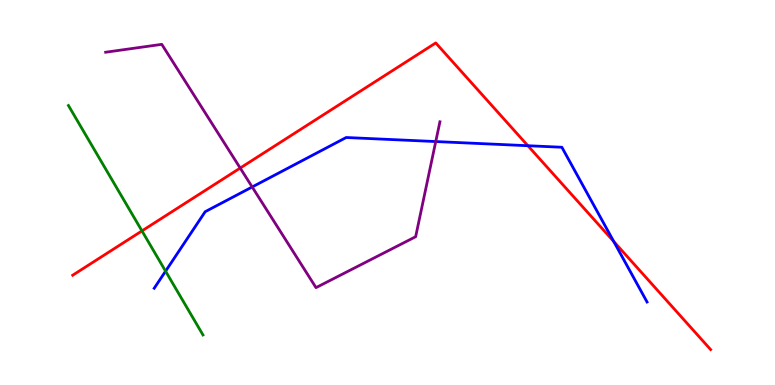[{'lines': ['blue', 'red'], 'intersections': [{'x': 6.81, 'y': 6.22}, {'x': 7.92, 'y': 3.73}]}, {'lines': ['green', 'red'], 'intersections': [{'x': 1.83, 'y': 4.0}]}, {'lines': ['purple', 'red'], 'intersections': [{'x': 3.1, 'y': 5.63}]}, {'lines': ['blue', 'green'], 'intersections': [{'x': 2.14, 'y': 2.96}]}, {'lines': ['blue', 'purple'], 'intersections': [{'x': 3.25, 'y': 5.14}, {'x': 5.62, 'y': 6.32}]}, {'lines': ['green', 'purple'], 'intersections': []}]